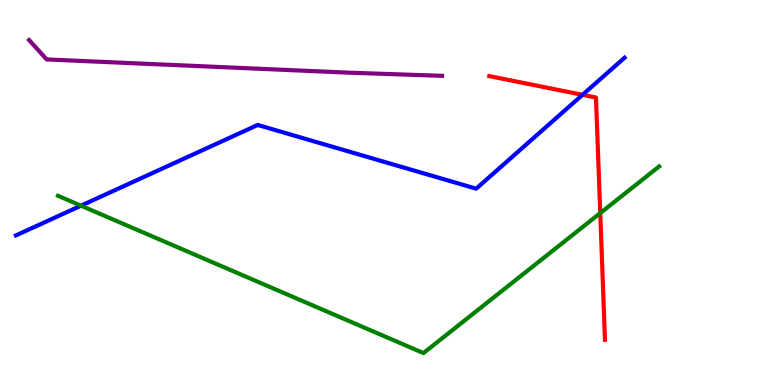[{'lines': ['blue', 'red'], 'intersections': [{'x': 7.52, 'y': 7.54}]}, {'lines': ['green', 'red'], 'intersections': [{'x': 7.75, 'y': 4.47}]}, {'lines': ['purple', 'red'], 'intersections': []}, {'lines': ['blue', 'green'], 'intersections': [{'x': 1.05, 'y': 4.66}]}, {'lines': ['blue', 'purple'], 'intersections': []}, {'lines': ['green', 'purple'], 'intersections': []}]